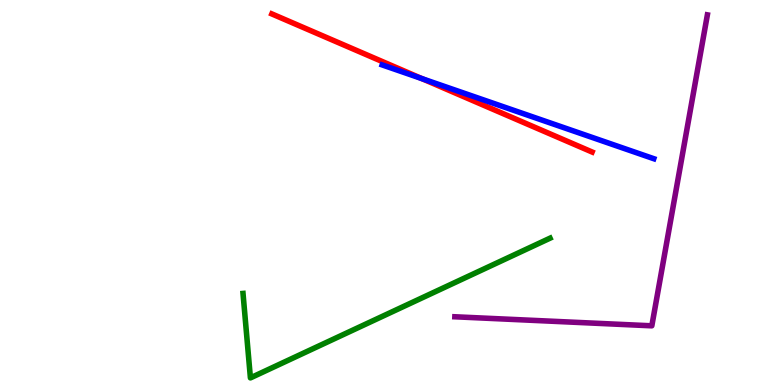[{'lines': ['blue', 'red'], 'intersections': [{'x': 5.44, 'y': 7.96}]}, {'lines': ['green', 'red'], 'intersections': []}, {'lines': ['purple', 'red'], 'intersections': []}, {'lines': ['blue', 'green'], 'intersections': []}, {'lines': ['blue', 'purple'], 'intersections': []}, {'lines': ['green', 'purple'], 'intersections': []}]